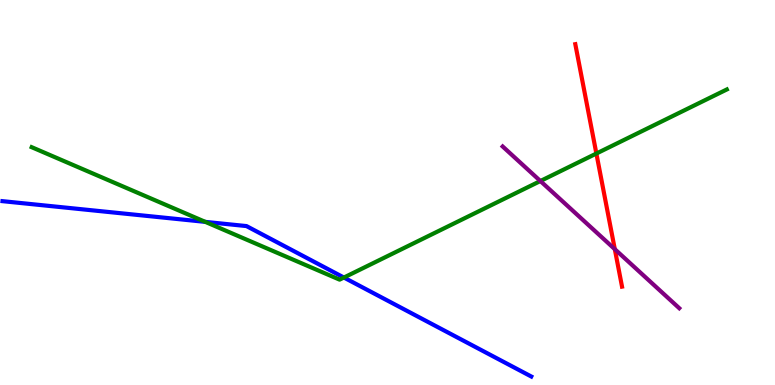[{'lines': ['blue', 'red'], 'intersections': []}, {'lines': ['green', 'red'], 'intersections': [{'x': 7.7, 'y': 6.01}]}, {'lines': ['purple', 'red'], 'intersections': [{'x': 7.93, 'y': 3.53}]}, {'lines': ['blue', 'green'], 'intersections': [{'x': 2.65, 'y': 4.24}, {'x': 4.44, 'y': 2.79}]}, {'lines': ['blue', 'purple'], 'intersections': []}, {'lines': ['green', 'purple'], 'intersections': [{'x': 6.97, 'y': 5.3}]}]